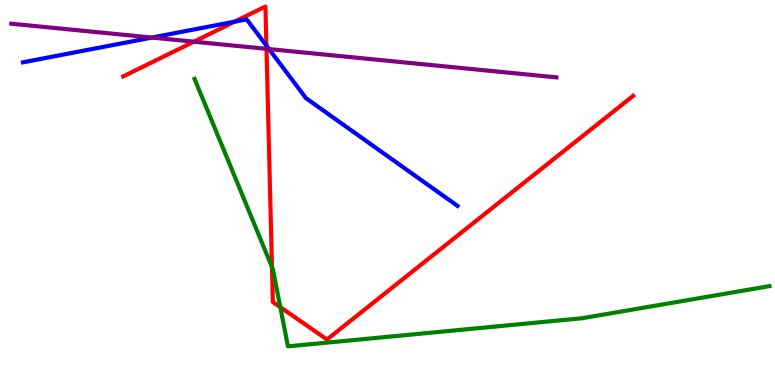[{'lines': ['blue', 'red'], 'intersections': [{'x': 3.03, 'y': 9.44}, {'x': 3.44, 'y': 8.82}]}, {'lines': ['green', 'red'], 'intersections': [{'x': 3.51, 'y': 3.06}, {'x': 3.62, 'y': 2.02}]}, {'lines': ['purple', 'red'], 'intersections': [{'x': 2.5, 'y': 8.92}, {'x': 3.44, 'y': 8.73}]}, {'lines': ['blue', 'green'], 'intersections': []}, {'lines': ['blue', 'purple'], 'intersections': [{'x': 1.96, 'y': 9.02}, {'x': 3.47, 'y': 8.72}]}, {'lines': ['green', 'purple'], 'intersections': []}]